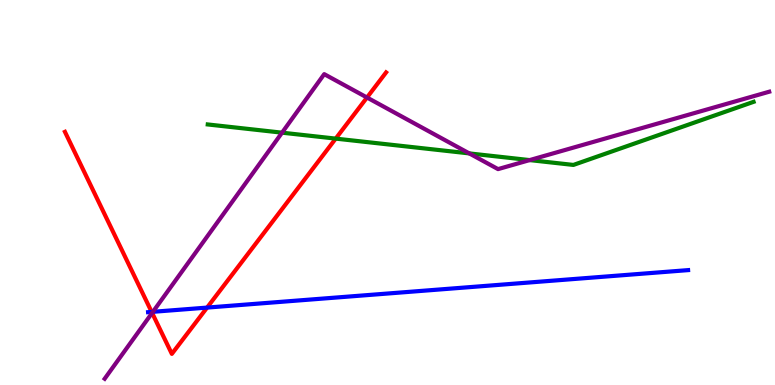[{'lines': ['blue', 'red'], 'intersections': [{'x': 1.96, 'y': 1.9}, {'x': 2.67, 'y': 2.01}]}, {'lines': ['green', 'red'], 'intersections': [{'x': 4.33, 'y': 6.4}]}, {'lines': ['purple', 'red'], 'intersections': [{'x': 1.96, 'y': 1.87}, {'x': 4.74, 'y': 7.47}]}, {'lines': ['blue', 'green'], 'intersections': []}, {'lines': ['blue', 'purple'], 'intersections': [{'x': 1.97, 'y': 1.9}]}, {'lines': ['green', 'purple'], 'intersections': [{'x': 3.64, 'y': 6.55}, {'x': 6.06, 'y': 6.02}, {'x': 6.83, 'y': 5.84}]}]